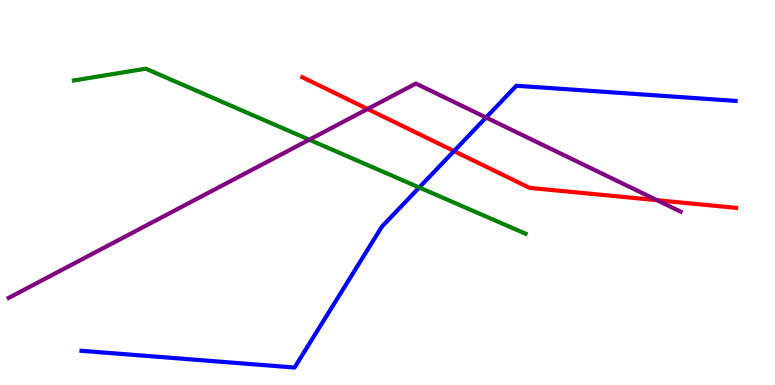[{'lines': ['blue', 'red'], 'intersections': [{'x': 5.86, 'y': 6.08}]}, {'lines': ['green', 'red'], 'intersections': []}, {'lines': ['purple', 'red'], 'intersections': [{'x': 4.74, 'y': 7.17}, {'x': 8.48, 'y': 4.8}]}, {'lines': ['blue', 'green'], 'intersections': [{'x': 5.41, 'y': 5.13}]}, {'lines': ['blue', 'purple'], 'intersections': [{'x': 6.27, 'y': 6.95}]}, {'lines': ['green', 'purple'], 'intersections': [{'x': 3.99, 'y': 6.37}]}]